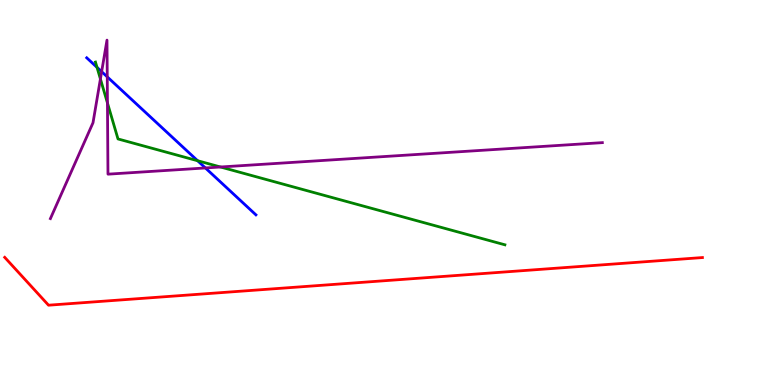[{'lines': ['blue', 'red'], 'intersections': []}, {'lines': ['green', 'red'], 'intersections': []}, {'lines': ['purple', 'red'], 'intersections': []}, {'lines': ['blue', 'green'], 'intersections': [{'x': 1.25, 'y': 8.25}, {'x': 2.55, 'y': 5.83}]}, {'lines': ['blue', 'purple'], 'intersections': [{'x': 1.31, 'y': 8.14}, {'x': 1.38, 'y': 8.0}, {'x': 2.65, 'y': 5.64}]}, {'lines': ['green', 'purple'], 'intersections': [{'x': 1.3, 'y': 7.95}, {'x': 1.39, 'y': 7.33}, {'x': 2.85, 'y': 5.66}]}]